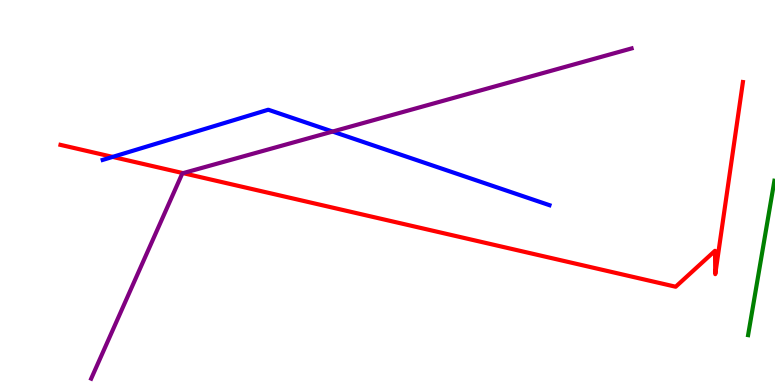[{'lines': ['blue', 'red'], 'intersections': [{'x': 1.45, 'y': 5.92}]}, {'lines': ['green', 'red'], 'intersections': []}, {'lines': ['purple', 'red'], 'intersections': [{'x': 2.36, 'y': 5.5}]}, {'lines': ['blue', 'green'], 'intersections': []}, {'lines': ['blue', 'purple'], 'intersections': [{'x': 4.29, 'y': 6.58}]}, {'lines': ['green', 'purple'], 'intersections': []}]